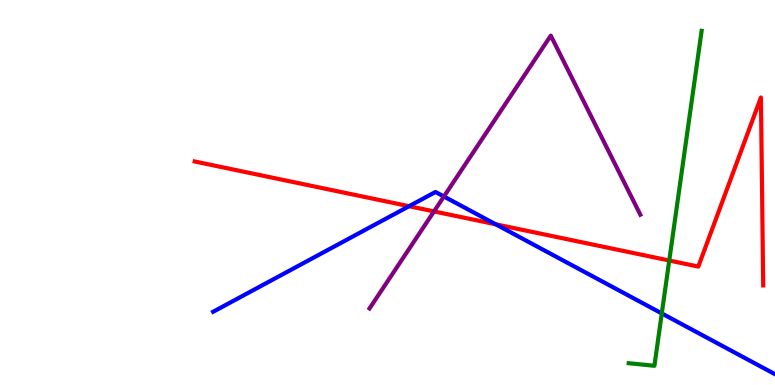[{'lines': ['blue', 'red'], 'intersections': [{'x': 5.28, 'y': 4.64}, {'x': 6.4, 'y': 4.17}]}, {'lines': ['green', 'red'], 'intersections': [{'x': 8.64, 'y': 3.23}]}, {'lines': ['purple', 'red'], 'intersections': [{'x': 5.6, 'y': 4.51}]}, {'lines': ['blue', 'green'], 'intersections': [{'x': 8.54, 'y': 1.86}]}, {'lines': ['blue', 'purple'], 'intersections': [{'x': 5.73, 'y': 4.9}]}, {'lines': ['green', 'purple'], 'intersections': []}]